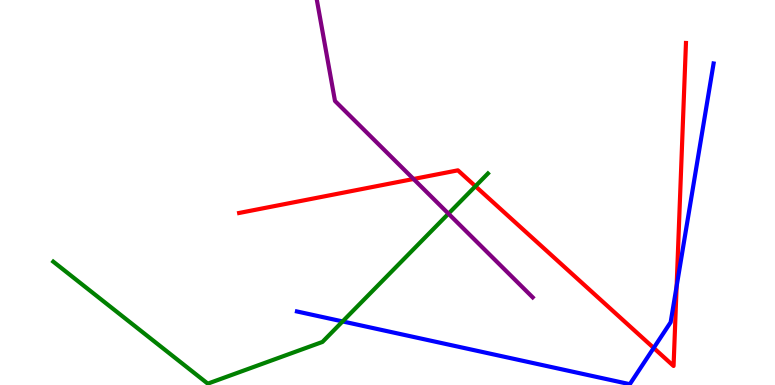[{'lines': ['blue', 'red'], 'intersections': [{'x': 8.43, 'y': 0.962}, {'x': 8.73, 'y': 2.56}]}, {'lines': ['green', 'red'], 'intersections': [{'x': 6.13, 'y': 5.16}]}, {'lines': ['purple', 'red'], 'intersections': [{'x': 5.34, 'y': 5.35}]}, {'lines': ['blue', 'green'], 'intersections': [{'x': 4.42, 'y': 1.65}]}, {'lines': ['blue', 'purple'], 'intersections': []}, {'lines': ['green', 'purple'], 'intersections': [{'x': 5.79, 'y': 4.45}]}]